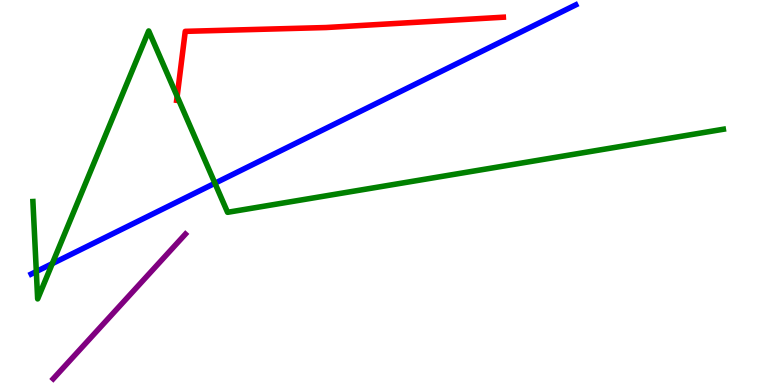[{'lines': ['blue', 'red'], 'intersections': []}, {'lines': ['green', 'red'], 'intersections': [{'x': 2.29, 'y': 7.5}]}, {'lines': ['purple', 'red'], 'intersections': []}, {'lines': ['blue', 'green'], 'intersections': [{'x': 0.469, 'y': 2.95}, {'x': 0.674, 'y': 3.15}, {'x': 2.77, 'y': 5.24}]}, {'lines': ['blue', 'purple'], 'intersections': []}, {'lines': ['green', 'purple'], 'intersections': []}]